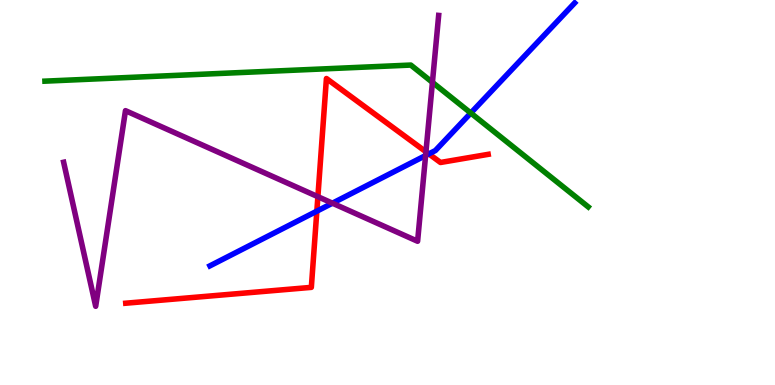[{'lines': ['blue', 'red'], 'intersections': [{'x': 4.09, 'y': 4.52}, {'x': 5.53, 'y': 6.0}]}, {'lines': ['green', 'red'], 'intersections': []}, {'lines': ['purple', 'red'], 'intersections': [{'x': 4.1, 'y': 4.89}, {'x': 5.5, 'y': 6.06}]}, {'lines': ['blue', 'green'], 'intersections': [{'x': 6.07, 'y': 7.06}]}, {'lines': ['blue', 'purple'], 'intersections': [{'x': 4.29, 'y': 4.72}, {'x': 5.49, 'y': 5.96}]}, {'lines': ['green', 'purple'], 'intersections': [{'x': 5.58, 'y': 7.86}]}]